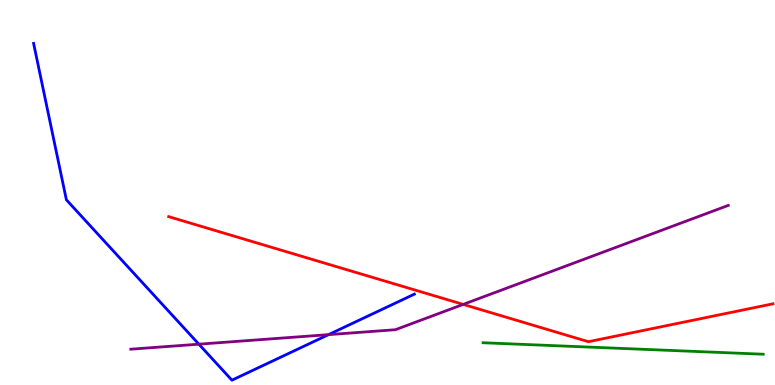[{'lines': ['blue', 'red'], 'intersections': []}, {'lines': ['green', 'red'], 'intersections': []}, {'lines': ['purple', 'red'], 'intersections': [{'x': 5.98, 'y': 2.09}]}, {'lines': ['blue', 'green'], 'intersections': []}, {'lines': ['blue', 'purple'], 'intersections': [{'x': 2.57, 'y': 1.06}, {'x': 4.24, 'y': 1.31}]}, {'lines': ['green', 'purple'], 'intersections': []}]